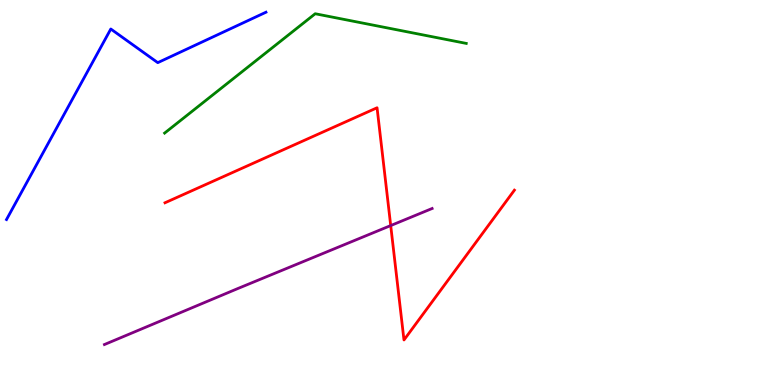[{'lines': ['blue', 'red'], 'intersections': []}, {'lines': ['green', 'red'], 'intersections': []}, {'lines': ['purple', 'red'], 'intersections': [{'x': 5.04, 'y': 4.14}]}, {'lines': ['blue', 'green'], 'intersections': []}, {'lines': ['blue', 'purple'], 'intersections': []}, {'lines': ['green', 'purple'], 'intersections': []}]